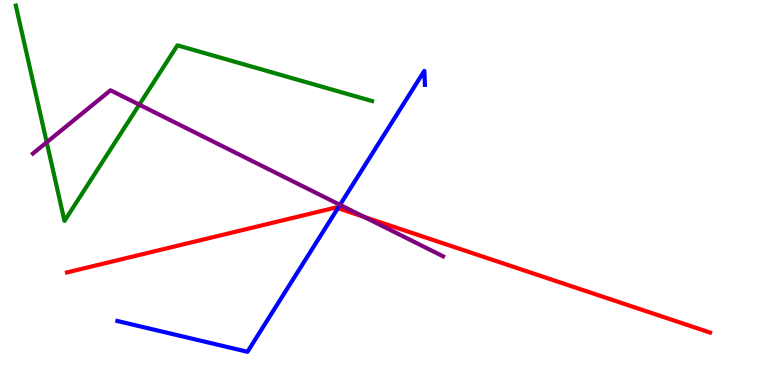[{'lines': ['blue', 'red'], 'intersections': [{'x': 4.36, 'y': 4.59}]}, {'lines': ['green', 'red'], 'intersections': []}, {'lines': ['purple', 'red'], 'intersections': [{'x': 4.7, 'y': 4.36}]}, {'lines': ['blue', 'green'], 'intersections': []}, {'lines': ['blue', 'purple'], 'intersections': [{'x': 4.39, 'y': 4.68}]}, {'lines': ['green', 'purple'], 'intersections': [{'x': 0.603, 'y': 6.3}, {'x': 1.8, 'y': 7.28}]}]